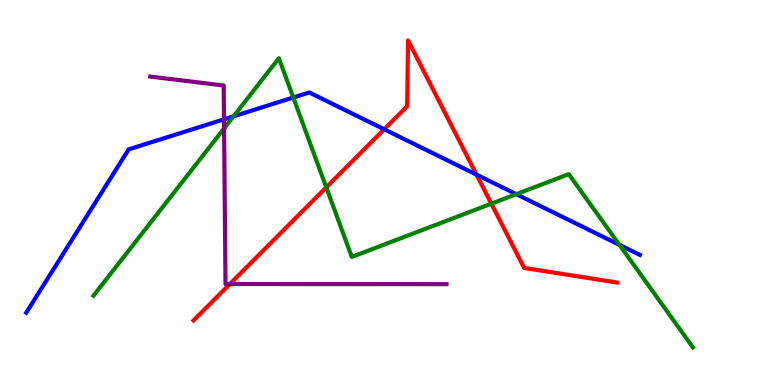[{'lines': ['blue', 'red'], 'intersections': [{'x': 4.96, 'y': 6.64}, {'x': 6.15, 'y': 5.46}]}, {'lines': ['green', 'red'], 'intersections': [{'x': 4.21, 'y': 5.13}, {'x': 6.34, 'y': 4.71}]}, {'lines': ['purple', 'red'], 'intersections': [{'x': 2.97, 'y': 2.62}]}, {'lines': ['blue', 'green'], 'intersections': [{'x': 3.01, 'y': 6.98}, {'x': 3.78, 'y': 7.47}, {'x': 6.66, 'y': 4.96}, {'x': 7.99, 'y': 3.64}]}, {'lines': ['blue', 'purple'], 'intersections': [{'x': 2.89, 'y': 6.9}]}, {'lines': ['green', 'purple'], 'intersections': [{'x': 2.89, 'y': 6.66}]}]